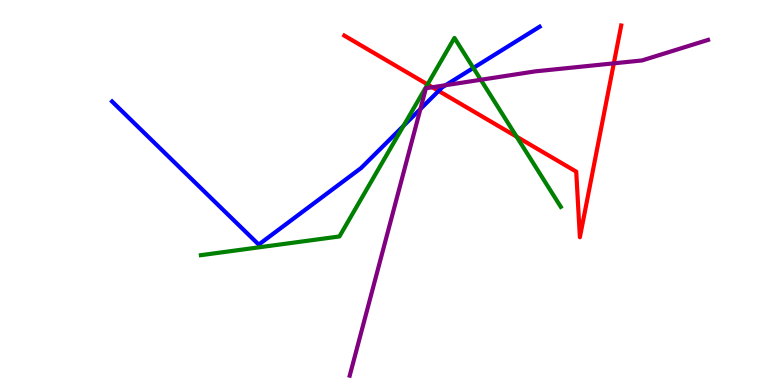[{'lines': ['blue', 'red'], 'intersections': [{'x': 5.66, 'y': 7.64}]}, {'lines': ['green', 'red'], 'intersections': [{'x': 5.52, 'y': 7.81}, {'x': 6.67, 'y': 6.45}]}, {'lines': ['purple', 'red'], 'intersections': [{'x': 5.58, 'y': 7.73}, {'x': 7.92, 'y': 8.35}]}, {'lines': ['blue', 'green'], 'intersections': [{'x': 5.21, 'y': 6.73}, {'x': 6.11, 'y': 8.23}]}, {'lines': ['blue', 'purple'], 'intersections': [{'x': 5.42, 'y': 7.17}, {'x': 5.75, 'y': 7.79}]}, {'lines': ['green', 'purple'], 'intersections': [{'x': 6.2, 'y': 7.93}]}]